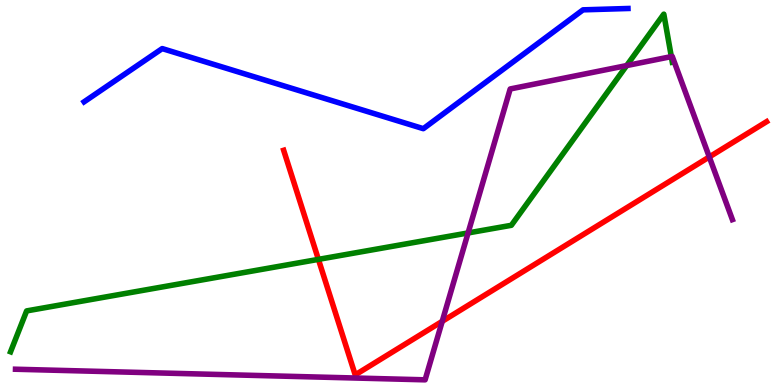[{'lines': ['blue', 'red'], 'intersections': []}, {'lines': ['green', 'red'], 'intersections': [{'x': 4.11, 'y': 3.26}]}, {'lines': ['purple', 'red'], 'intersections': [{'x': 5.71, 'y': 1.65}, {'x': 9.15, 'y': 5.92}]}, {'lines': ['blue', 'green'], 'intersections': []}, {'lines': ['blue', 'purple'], 'intersections': []}, {'lines': ['green', 'purple'], 'intersections': [{'x': 6.04, 'y': 3.95}, {'x': 8.09, 'y': 8.3}, {'x': 8.66, 'y': 8.53}]}]